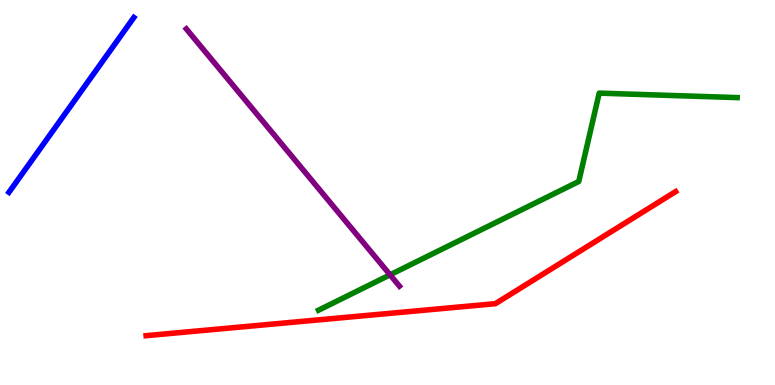[{'lines': ['blue', 'red'], 'intersections': []}, {'lines': ['green', 'red'], 'intersections': []}, {'lines': ['purple', 'red'], 'intersections': []}, {'lines': ['blue', 'green'], 'intersections': []}, {'lines': ['blue', 'purple'], 'intersections': []}, {'lines': ['green', 'purple'], 'intersections': [{'x': 5.03, 'y': 2.86}]}]